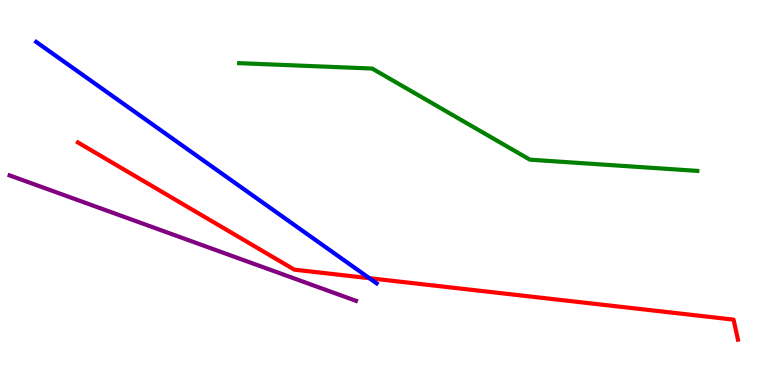[{'lines': ['blue', 'red'], 'intersections': [{'x': 4.77, 'y': 2.77}]}, {'lines': ['green', 'red'], 'intersections': []}, {'lines': ['purple', 'red'], 'intersections': []}, {'lines': ['blue', 'green'], 'intersections': []}, {'lines': ['blue', 'purple'], 'intersections': []}, {'lines': ['green', 'purple'], 'intersections': []}]